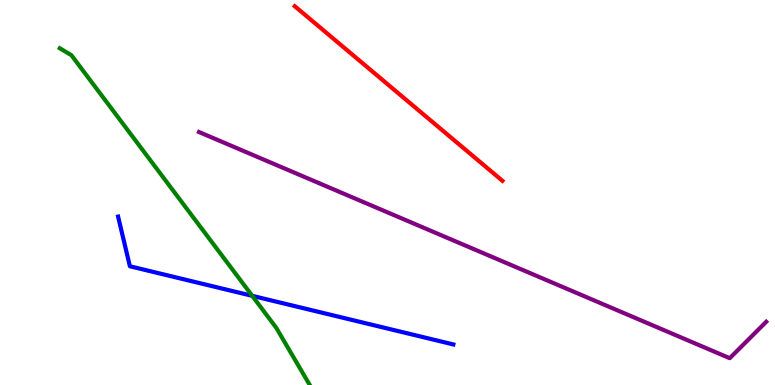[{'lines': ['blue', 'red'], 'intersections': []}, {'lines': ['green', 'red'], 'intersections': []}, {'lines': ['purple', 'red'], 'intersections': []}, {'lines': ['blue', 'green'], 'intersections': [{'x': 3.25, 'y': 2.32}]}, {'lines': ['blue', 'purple'], 'intersections': []}, {'lines': ['green', 'purple'], 'intersections': []}]